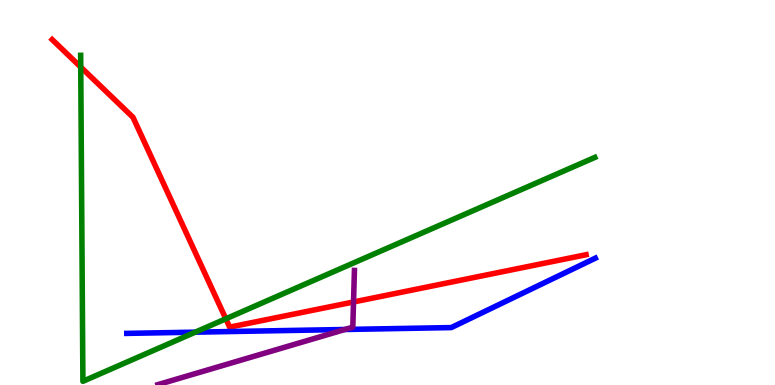[{'lines': ['blue', 'red'], 'intersections': []}, {'lines': ['green', 'red'], 'intersections': [{'x': 1.04, 'y': 8.26}, {'x': 2.91, 'y': 1.72}]}, {'lines': ['purple', 'red'], 'intersections': [{'x': 4.56, 'y': 2.16}]}, {'lines': ['blue', 'green'], 'intersections': [{'x': 2.52, 'y': 1.37}]}, {'lines': ['blue', 'purple'], 'intersections': [{'x': 4.45, 'y': 1.44}]}, {'lines': ['green', 'purple'], 'intersections': []}]